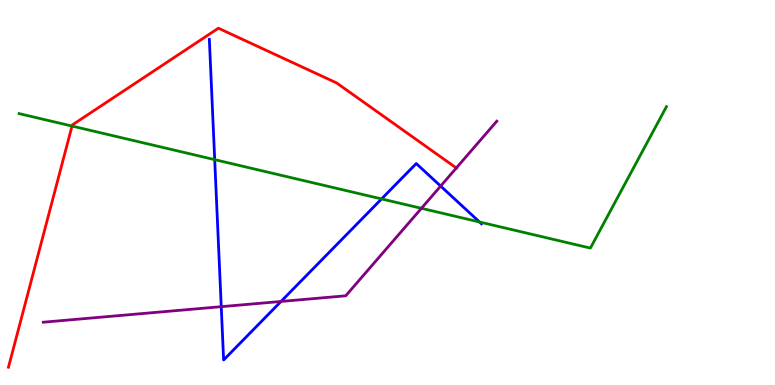[{'lines': ['blue', 'red'], 'intersections': []}, {'lines': ['green', 'red'], 'intersections': [{'x': 0.929, 'y': 6.73}]}, {'lines': ['purple', 'red'], 'intersections': [{'x': 5.89, 'y': 5.64}]}, {'lines': ['blue', 'green'], 'intersections': [{'x': 2.77, 'y': 5.85}, {'x': 4.92, 'y': 4.83}, {'x': 6.19, 'y': 4.23}]}, {'lines': ['blue', 'purple'], 'intersections': [{'x': 2.85, 'y': 2.03}, {'x': 3.63, 'y': 2.17}, {'x': 5.69, 'y': 5.17}]}, {'lines': ['green', 'purple'], 'intersections': [{'x': 5.44, 'y': 4.59}]}]